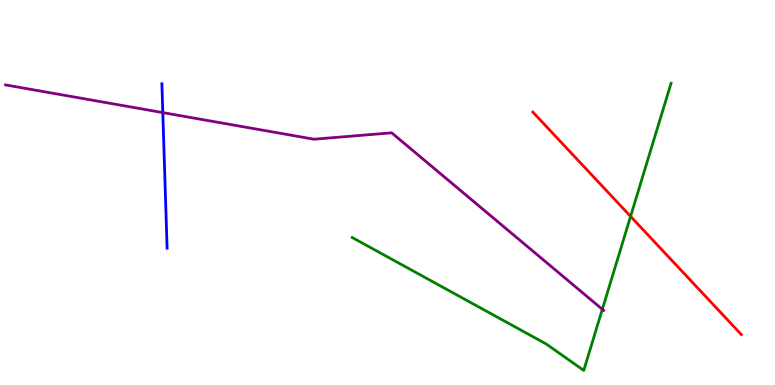[{'lines': ['blue', 'red'], 'intersections': []}, {'lines': ['green', 'red'], 'intersections': [{'x': 8.14, 'y': 4.38}]}, {'lines': ['purple', 'red'], 'intersections': []}, {'lines': ['blue', 'green'], 'intersections': []}, {'lines': ['blue', 'purple'], 'intersections': [{'x': 2.1, 'y': 7.08}]}, {'lines': ['green', 'purple'], 'intersections': [{'x': 7.77, 'y': 1.97}]}]